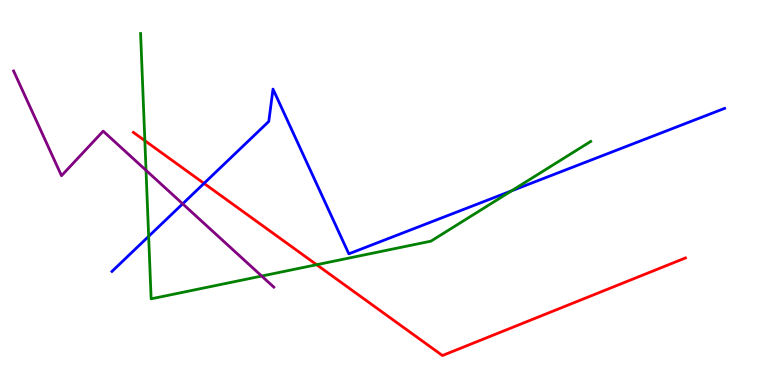[{'lines': ['blue', 'red'], 'intersections': [{'x': 2.63, 'y': 5.24}]}, {'lines': ['green', 'red'], 'intersections': [{'x': 1.87, 'y': 6.35}, {'x': 4.09, 'y': 3.12}]}, {'lines': ['purple', 'red'], 'intersections': []}, {'lines': ['blue', 'green'], 'intersections': [{'x': 1.92, 'y': 3.86}, {'x': 6.6, 'y': 5.04}]}, {'lines': ['blue', 'purple'], 'intersections': [{'x': 2.36, 'y': 4.71}]}, {'lines': ['green', 'purple'], 'intersections': [{'x': 1.88, 'y': 5.58}, {'x': 3.38, 'y': 2.83}]}]